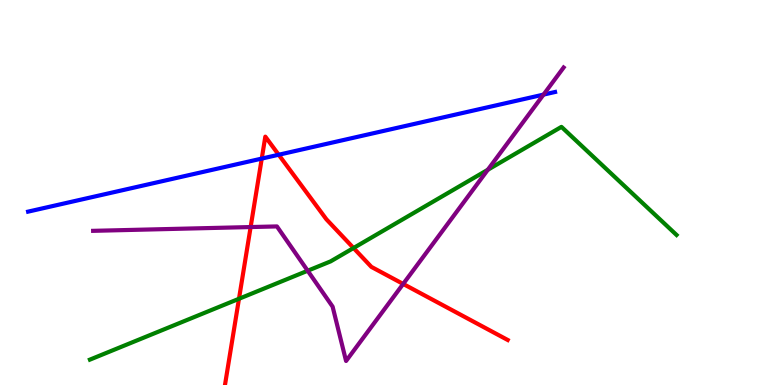[{'lines': ['blue', 'red'], 'intersections': [{'x': 3.38, 'y': 5.88}, {'x': 3.6, 'y': 5.98}]}, {'lines': ['green', 'red'], 'intersections': [{'x': 3.08, 'y': 2.24}, {'x': 4.56, 'y': 3.56}]}, {'lines': ['purple', 'red'], 'intersections': [{'x': 3.23, 'y': 4.1}, {'x': 5.2, 'y': 2.62}]}, {'lines': ['blue', 'green'], 'intersections': []}, {'lines': ['blue', 'purple'], 'intersections': [{'x': 7.01, 'y': 7.54}]}, {'lines': ['green', 'purple'], 'intersections': [{'x': 3.97, 'y': 2.97}, {'x': 6.29, 'y': 5.59}]}]